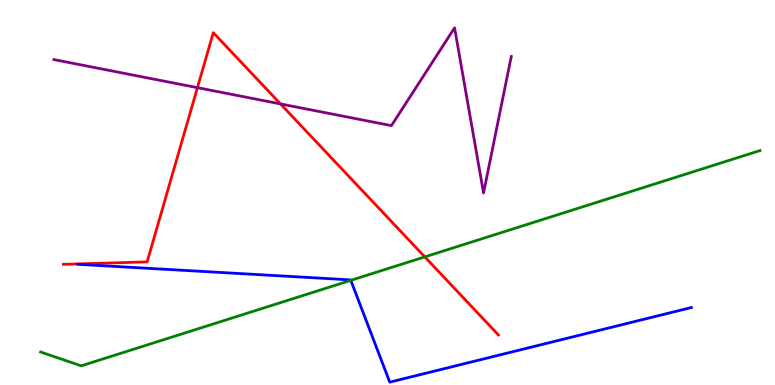[{'lines': ['blue', 'red'], 'intersections': []}, {'lines': ['green', 'red'], 'intersections': [{'x': 5.48, 'y': 3.33}]}, {'lines': ['purple', 'red'], 'intersections': [{'x': 2.55, 'y': 7.72}, {'x': 3.62, 'y': 7.3}]}, {'lines': ['blue', 'green'], 'intersections': [{'x': 4.53, 'y': 2.72}]}, {'lines': ['blue', 'purple'], 'intersections': []}, {'lines': ['green', 'purple'], 'intersections': []}]